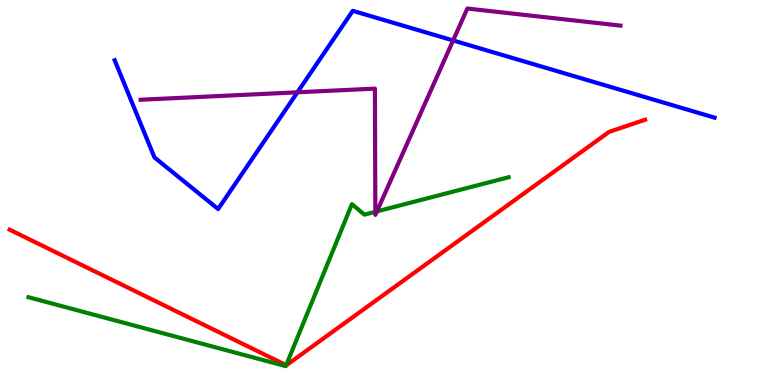[{'lines': ['blue', 'red'], 'intersections': []}, {'lines': ['green', 'red'], 'intersections': [{'x': 3.69, 'y': 0.515}]}, {'lines': ['purple', 'red'], 'intersections': []}, {'lines': ['blue', 'green'], 'intersections': []}, {'lines': ['blue', 'purple'], 'intersections': [{'x': 3.84, 'y': 7.6}, {'x': 5.85, 'y': 8.95}]}, {'lines': ['green', 'purple'], 'intersections': [{'x': 4.84, 'y': 4.5}, {'x': 4.86, 'y': 4.51}]}]